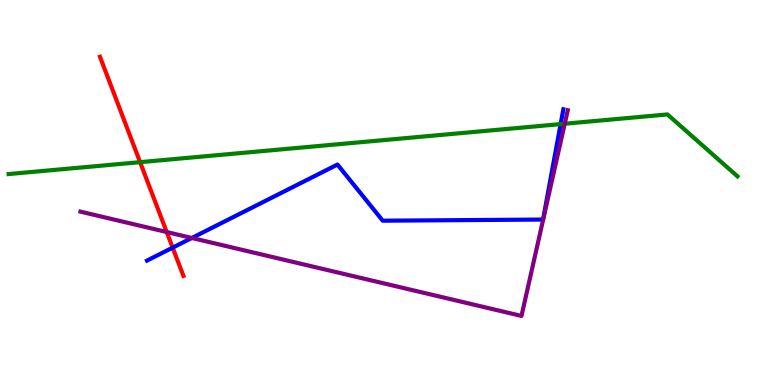[{'lines': ['blue', 'red'], 'intersections': [{'x': 2.23, 'y': 3.57}]}, {'lines': ['green', 'red'], 'intersections': [{'x': 1.81, 'y': 5.79}]}, {'lines': ['purple', 'red'], 'intersections': [{'x': 2.15, 'y': 3.97}]}, {'lines': ['blue', 'green'], 'intersections': [{'x': 7.23, 'y': 6.78}]}, {'lines': ['blue', 'purple'], 'intersections': [{'x': 2.48, 'y': 3.82}]}, {'lines': ['green', 'purple'], 'intersections': [{'x': 7.29, 'y': 6.79}]}]